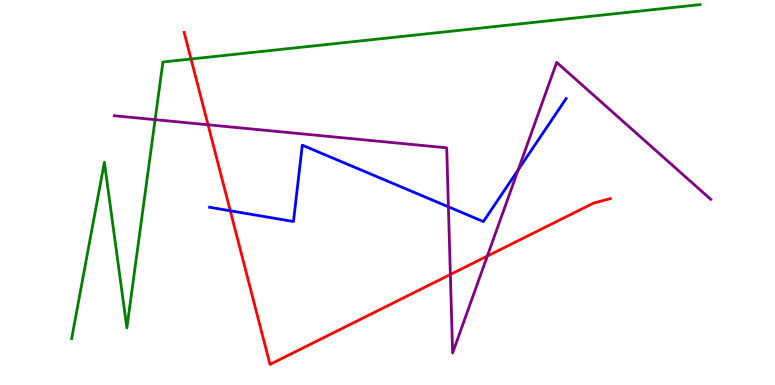[{'lines': ['blue', 'red'], 'intersections': [{'x': 2.97, 'y': 4.53}]}, {'lines': ['green', 'red'], 'intersections': [{'x': 2.46, 'y': 8.47}]}, {'lines': ['purple', 'red'], 'intersections': [{'x': 2.68, 'y': 6.76}, {'x': 5.81, 'y': 2.87}, {'x': 6.29, 'y': 3.35}]}, {'lines': ['blue', 'green'], 'intersections': []}, {'lines': ['blue', 'purple'], 'intersections': [{'x': 5.79, 'y': 4.63}, {'x': 6.69, 'y': 5.59}]}, {'lines': ['green', 'purple'], 'intersections': [{'x': 2.0, 'y': 6.89}]}]